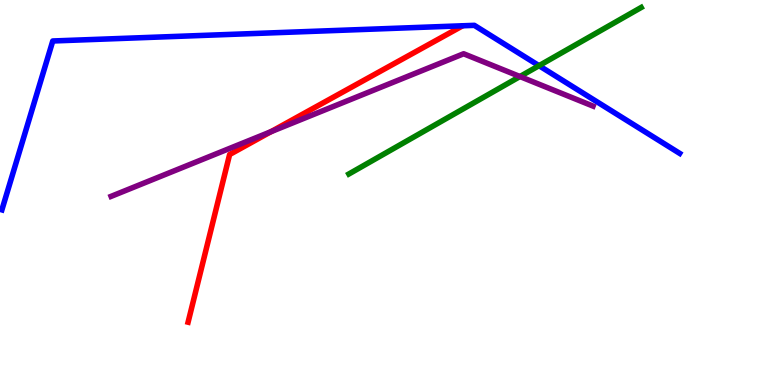[{'lines': ['blue', 'red'], 'intersections': []}, {'lines': ['green', 'red'], 'intersections': []}, {'lines': ['purple', 'red'], 'intersections': [{'x': 3.5, 'y': 6.58}]}, {'lines': ['blue', 'green'], 'intersections': [{'x': 6.96, 'y': 8.29}]}, {'lines': ['blue', 'purple'], 'intersections': []}, {'lines': ['green', 'purple'], 'intersections': [{'x': 6.71, 'y': 8.01}]}]